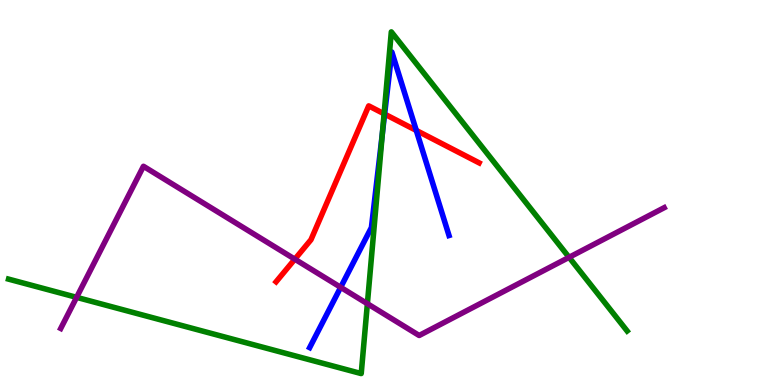[{'lines': ['blue', 'red'], 'intersections': [{'x': 4.96, 'y': 7.04}, {'x': 5.37, 'y': 6.61}]}, {'lines': ['green', 'red'], 'intersections': [{'x': 4.96, 'y': 7.04}]}, {'lines': ['purple', 'red'], 'intersections': [{'x': 3.8, 'y': 3.27}]}, {'lines': ['blue', 'green'], 'intersections': [{'x': 4.93, 'y': 6.54}]}, {'lines': ['blue', 'purple'], 'intersections': [{'x': 4.4, 'y': 2.54}]}, {'lines': ['green', 'purple'], 'intersections': [{'x': 0.988, 'y': 2.28}, {'x': 4.74, 'y': 2.11}, {'x': 7.34, 'y': 3.32}]}]